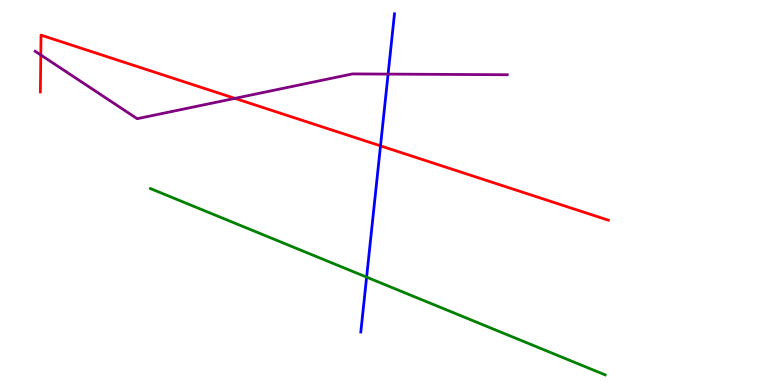[{'lines': ['blue', 'red'], 'intersections': [{'x': 4.91, 'y': 6.21}]}, {'lines': ['green', 'red'], 'intersections': []}, {'lines': ['purple', 'red'], 'intersections': [{'x': 0.526, 'y': 8.57}, {'x': 3.03, 'y': 7.44}]}, {'lines': ['blue', 'green'], 'intersections': [{'x': 4.73, 'y': 2.8}]}, {'lines': ['blue', 'purple'], 'intersections': [{'x': 5.01, 'y': 8.08}]}, {'lines': ['green', 'purple'], 'intersections': []}]